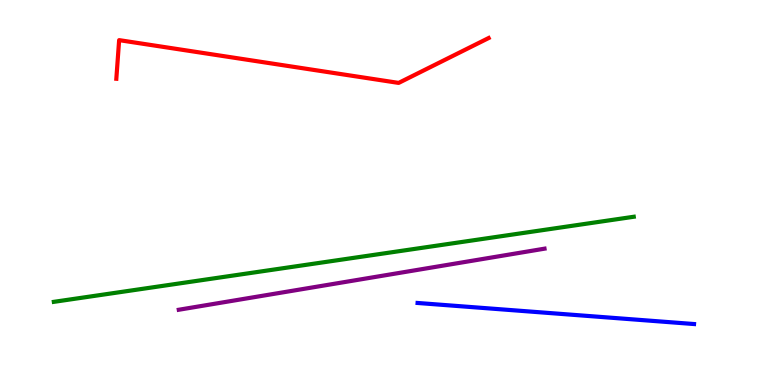[{'lines': ['blue', 'red'], 'intersections': []}, {'lines': ['green', 'red'], 'intersections': []}, {'lines': ['purple', 'red'], 'intersections': []}, {'lines': ['blue', 'green'], 'intersections': []}, {'lines': ['blue', 'purple'], 'intersections': []}, {'lines': ['green', 'purple'], 'intersections': []}]